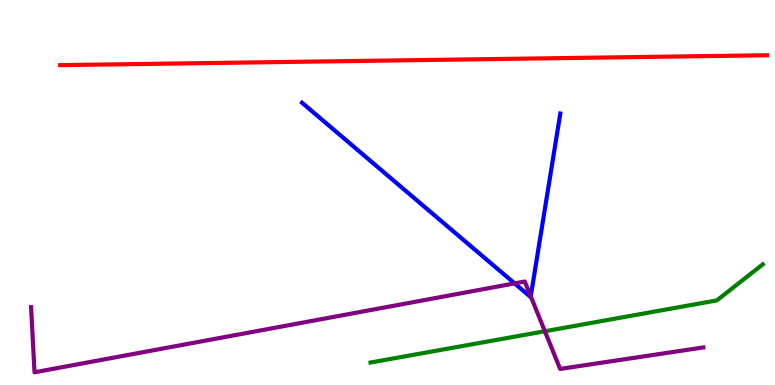[{'lines': ['blue', 'red'], 'intersections': []}, {'lines': ['green', 'red'], 'intersections': []}, {'lines': ['purple', 'red'], 'intersections': []}, {'lines': ['blue', 'green'], 'intersections': []}, {'lines': ['blue', 'purple'], 'intersections': [{'x': 6.64, 'y': 2.64}, {'x': 6.85, 'y': 2.3}]}, {'lines': ['green', 'purple'], 'intersections': [{'x': 7.03, 'y': 1.4}]}]